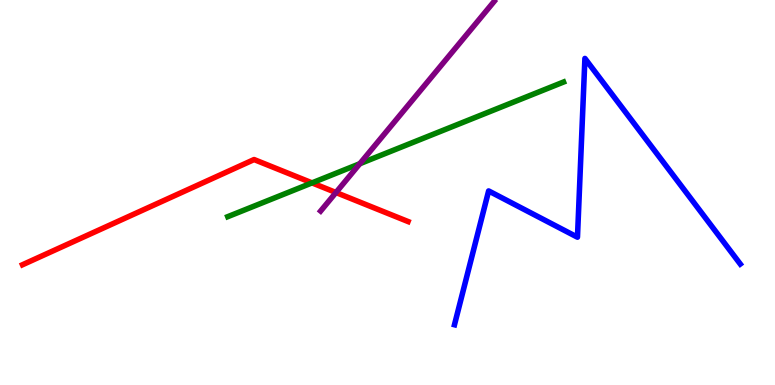[{'lines': ['blue', 'red'], 'intersections': []}, {'lines': ['green', 'red'], 'intersections': [{'x': 4.03, 'y': 5.25}]}, {'lines': ['purple', 'red'], 'intersections': [{'x': 4.34, 'y': 5.0}]}, {'lines': ['blue', 'green'], 'intersections': []}, {'lines': ['blue', 'purple'], 'intersections': []}, {'lines': ['green', 'purple'], 'intersections': [{'x': 4.64, 'y': 5.75}]}]